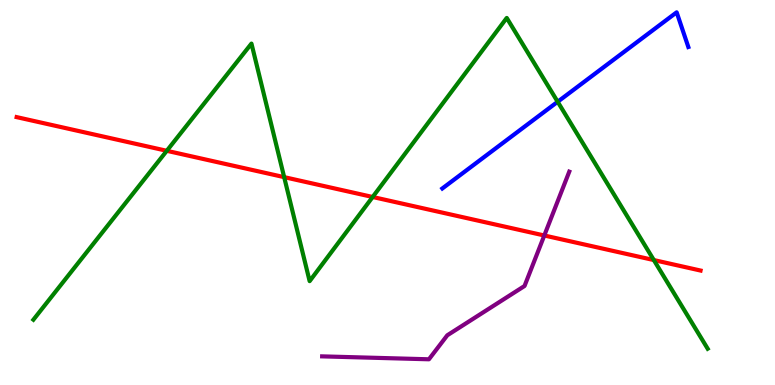[{'lines': ['blue', 'red'], 'intersections': []}, {'lines': ['green', 'red'], 'intersections': [{'x': 2.15, 'y': 6.08}, {'x': 3.67, 'y': 5.4}, {'x': 4.81, 'y': 4.88}, {'x': 8.44, 'y': 3.25}]}, {'lines': ['purple', 'red'], 'intersections': [{'x': 7.02, 'y': 3.88}]}, {'lines': ['blue', 'green'], 'intersections': [{'x': 7.2, 'y': 7.36}]}, {'lines': ['blue', 'purple'], 'intersections': []}, {'lines': ['green', 'purple'], 'intersections': []}]